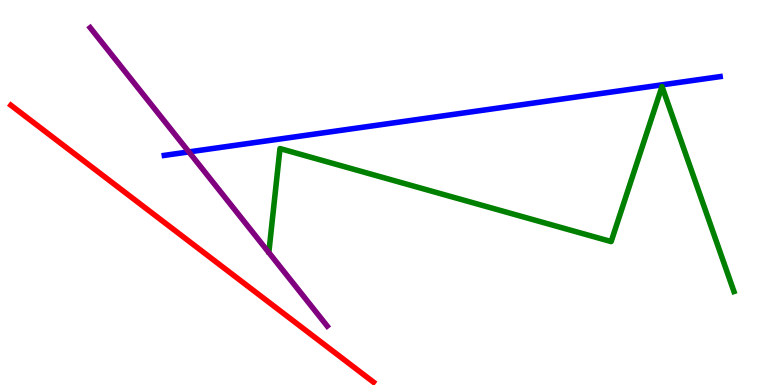[{'lines': ['blue', 'red'], 'intersections': []}, {'lines': ['green', 'red'], 'intersections': []}, {'lines': ['purple', 'red'], 'intersections': []}, {'lines': ['blue', 'green'], 'intersections': []}, {'lines': ['blue', 'purple'], 'intersections': [{'x': 2.44, 'y': 6.05}]}, {'lines': ['green', 'purple'], 'intersections': []}]